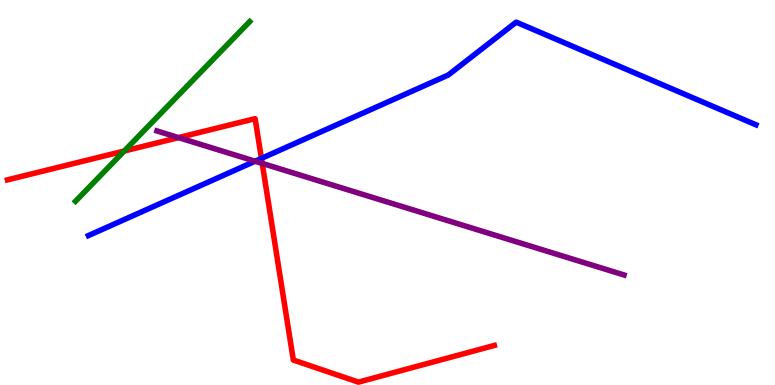[{'lines': ['blue', 'red'], 'intersections': [{'x': 3.37, 'y': 5.89}]}, {'lines': ['green', 'red'], 'intersections': [{'x': 1.6, 'y': 6.08}]}, {'lines': ['purple', 'red'], 'intersections': [{'x': 2.3, 'y': 6.43}, {'x': 3.38, 'y': 5.76}]}, {'lines': ['blue', 'green'], 'intersections': []}, {'lines': ['blue', 'purple'], 'intersections': [{'x': 3.29, 'y': 5.81}]}, {'lines': ['green', 'purple'], 'intersections': []}]